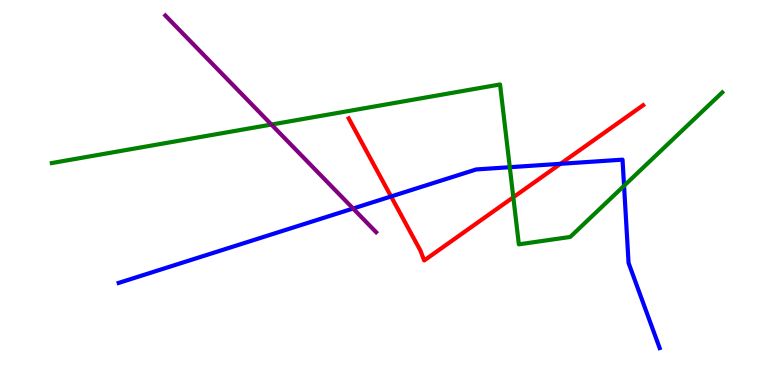[{'lines': ['blue', 'red'], 'intersections': [{'x': 5.05, 'y': 4.9}, {'x': 7.23, 'y': 5.75}]}, {'lines': ['green', 'red'], 'intersections': [{'x': 6.62, 'y': 4.88}]}, {'lines': ['purple', 'red'], 'intersections': []}, {'lines': ['blue', 'green'], 'intersections': [{'x': 6.58, 'y': 5.66}, {'x': 8.05, 'y': 5.17}]}, {'lines': ['blue', 'purple'], 'intersections': [{'x': 4.56, 'y': 4.58}]}, {'lines': ['green', 'purple'], 'intersections': [{'x': 3.5, 'y': 6.76}]}]